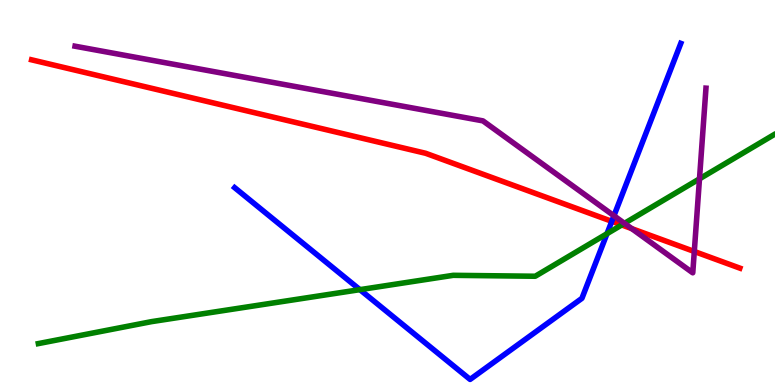[{'lines': ['blue', 'red'], 'intersections': [{'x': 7.89, 'y': 4.25}]}, {'lines': ['green', 'red'], 'intersections': [{'x': 8.02, 'y': 4.16}]}, {'lines': ['purple', 'red'], 'intersections': [{'x': 8.15, 'y': 4.06}, {'x': 8.96, 'y': 3.47}]}, {'lines': ['blue', 'green'], 'intersections': [{'x': 4.64, 'y': 2.48}, {'x': 7.83, 'y': 3.93}]}, {'lines': ['blue', 'purple'], 'intersections': [{'x': 7.92, 'y': 4.4}]}, {'lines': ['green', 'purple'], 'intersections': [{'x': 8.06, 'y': 4.2}, {'x': 9.03, 'y': 5.35}]}]